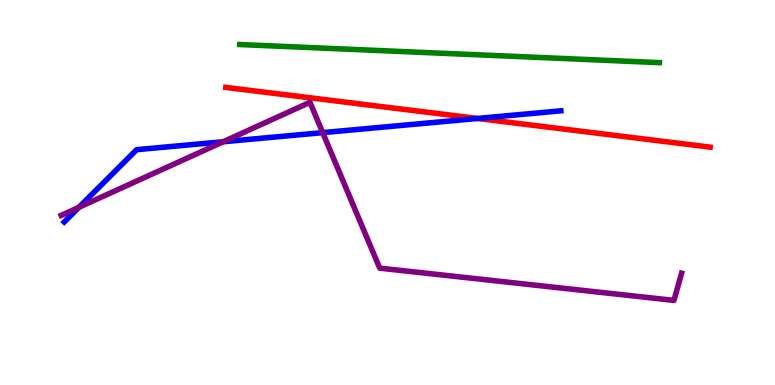[{'lines': ['blue', 'red'], 'intersections': [{'x': 6.16, 'y': 6.92}]}, {'lines': ['green', 'red'], 'intersections': []}, {'lines': ['purple', 'red'], 'intersections': []}, {'lines': ['blue', 'green'], 'intersections': []}, {'lines': ['blue', 'purple'], 'intersections': [{'x': 1.02, 'y': 4.61}, {'x': 2.88, 'y': 6.32}, {'x': 4.16, 'y': 6.55}]}, {'lines': ['green', 'purple'], 'intersections': []}]